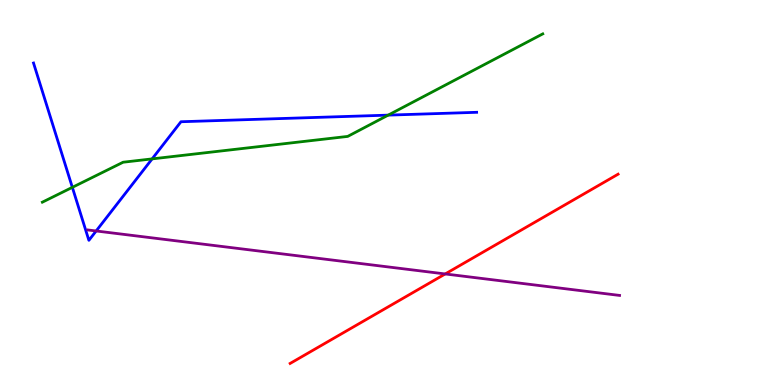[{'lines': ['blue', 'red'], 'intersections': []}, {'lines': ['green', 'red'], 'intersections': []}, {'lines': ['purple', 'red'], 'intersections': [{'x': 5.74, 'y': 2.88}]}, {'lines': ['blue', 'green'], 'intersections': [{'x': 0.933, 'y': 5.13}, {'x': 1.96, 'y': 5.87}, {'x': 5.01, 'y': 7.01}]}, {'lines': ['blue', 'purple'], 'intersections': [{'x': 1.24, 'y': 4.0}]}, {'lines': ['green', 'purple'], 'intersections': []}]